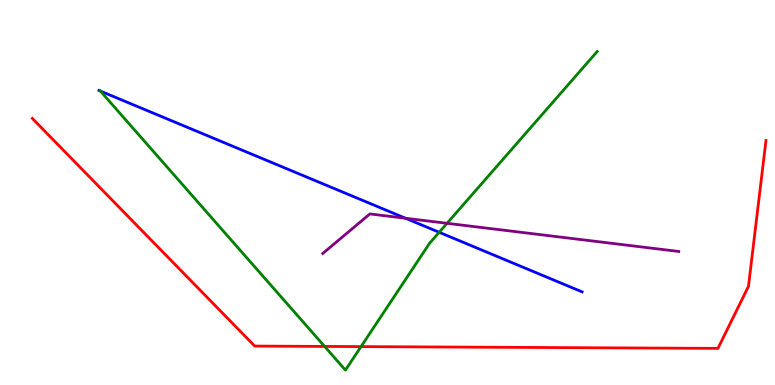[{'lines': ['blue', 'red'], 'intersections': []}, {'lines': ['green', 'red'], 'intersections': [{'x': 4.19, 'y': 1.0}, {'x': 4.66, 'y': 0.997}]}, {'lines': ['purple', 'red'], 'intersections': []}, {'lines': ['blue', 'green'], 'intersections': [{'x': 1.3, 'y': 7.63}, {'x': 5.67, 'y': 3.97}]}, {'lines': ['blue', 'purple'], 'intersections': [{'x': 5.23, 'y': 4.33}]}, {'lines': ['green', 'purple'], 'intersections': [{'x': 5.77, 'y': 4.2}]}]